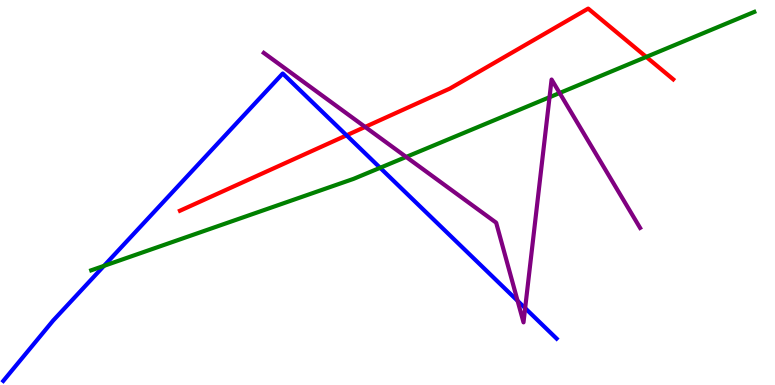[{'lines': ['blue', 'red'], 'intersections': [{'x': 4.47, 'y': 6.49}]}, {'lines': ['green', 'red'], 'intersections': [{'x': 8.34, 'y': 8.52}]}, {'lines': ['purple', 'red'], 'intersections': [{'x': 4.71, 'y': 6.7}]}, {'lines': ['blue', 'green'], 'intersections': [{'x': 1.34, 'y': 3.09}, {'x': 4.9, 'y': 5.64}]}, {'lines': ['blue', 'purple'], 'intersections': [{'x': 6.68, 'y': 2.19}, {'x': 6.78, 'y': 2.0}]}, {'lines': ['green', 'purple'], 'intersections': [{'x': 5.24, 'y': 5.92}, {'x': 7.09, 'y': 7.47}, {'x': 7.22, 'y': 7.58}]}]